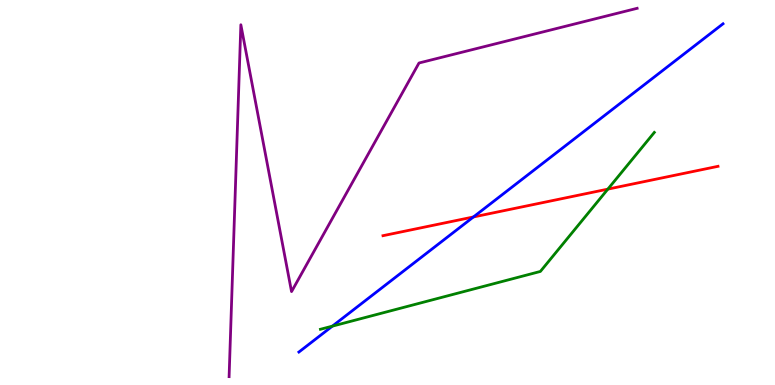[{'lines': ['blue', 'red'], 'intersections': [{'x': 6.11, 'y': 4.36}]}, {'lines': ['green', 'red'], 'intersections': [{'x': 7.84, 'y': 5.09}]}, {'lines': ['purple', 'red'], 'intersections': []}, {'lines': ['blue', 'green'], 'intersections': [{'x': 4.29, 'y': 1.53}]}, {'lines': ['blue', 'purple'], 'intersections': []}, {'lines': ['green', 'purple'], 'intersections': []}]